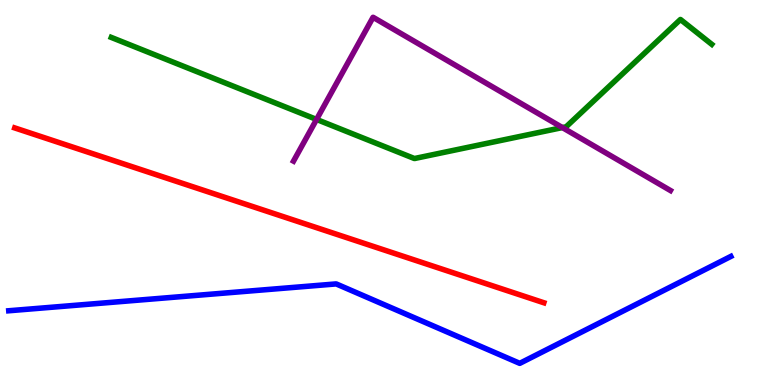[{'lines': ['blue', 'red'], 'intersections': []}, {'lines': ['green', 'red'], 'intersections': []}, {'lines': ['purple', 'red'], 'intersections': []}, {'lines': ['blue', 'green'], 'intersections': []}, {'lines': ['blue', 'purple'], 'intersections': []}, {'lines': ['green', 'purple'], 'intersections': [{'x': 4.08, 'y': 6.9}, {'x': 7.26, 'y': 6.69}]}]